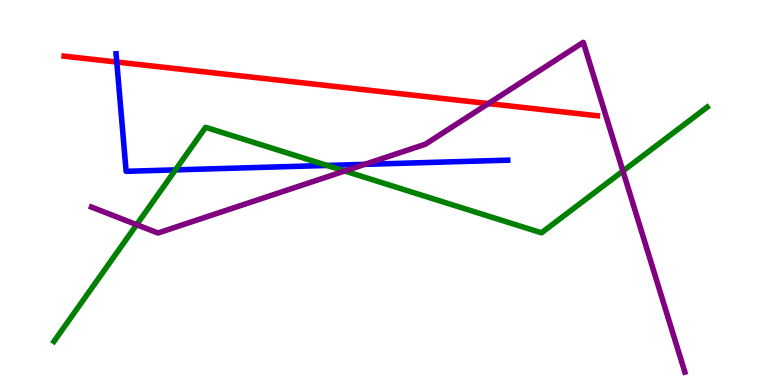[{'lines': ['blue', 'red'], 'intersections': [{'x': 1.51, 'y': 8.39}]}, {'lines': ['green', 'red'], 'intersections': []}, {'lines': ['purple', 'red'], 'intersections': [{'x': 6.3, 'y': 7.31}]}, {'lines': ['blue', 'green'], 'intersections': [{'x': 2.26, 'y': 5.59}, {'x': 4.22, 'y': 5.7}]}, {'lines': ['blue', 'purple'], 'intersections': [{'x': 4.71, 'y': 5.73}]}, {'lines': ['green', 'purple'], 'intersections': [{'x': 1.76, 'y': 4.16}, {'x': 4.45, 'y': 5.56}, {'x': 8.04, 'y': 5.56}]}]